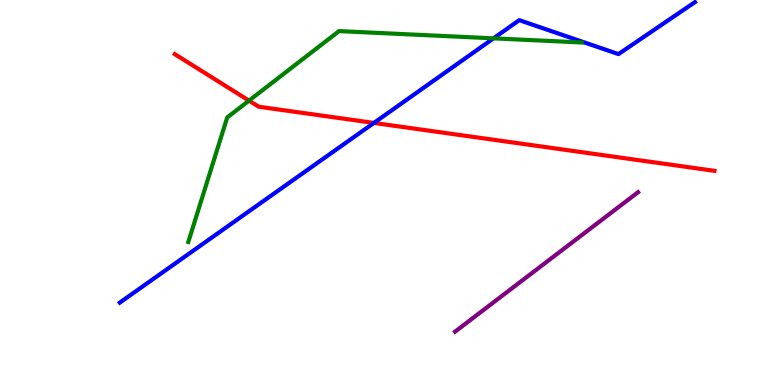[{'lines': ['blue', 'red'], 'intersections': [{'x': 4.82, 'y': 6.81}]}, {'lines': ['green', 'red'], 'intersections': [{'x': 3.21, 'y': 7.39}]}, {'lines': ['purple', 'red'], 'intersections': []}, {'lines': ['blue', 'green'], 'intersections': [{'x': 6.37, 'y': 9.0}]}, {'lines': ['blue', 'purple'], 'intersections': []}, {'lines': ['green', 'purple'], 'intersections': []}]